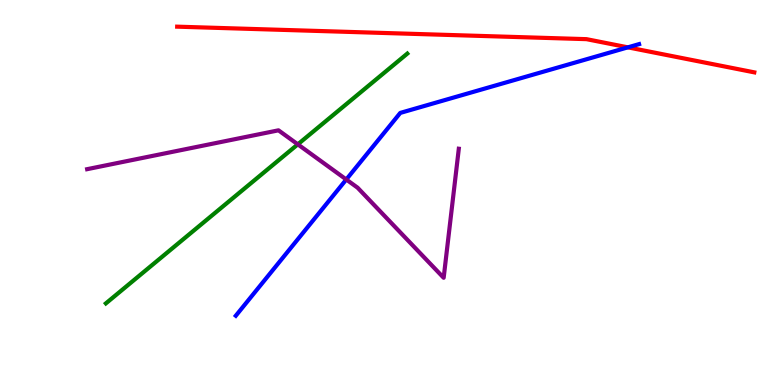[{'lines': ['blue', 'red'], 'intersections': [{'x': 8.1, 'y': 8.77}]}, {'lines': ['green', 'red'], 'intersections': []}, {'lines': ['purple', 'red'], 'intersections': []}, {'lines': ['blue', 'green'], 'intersections': []}, {'lines': ['blue', 'purple'], 'intersections': [{'x': 4.47, 'y': 5.34}]}, {'lines': ['green', 'purple'], 'intersections': [{'x': 3.84, 'y': 6.25}]}]